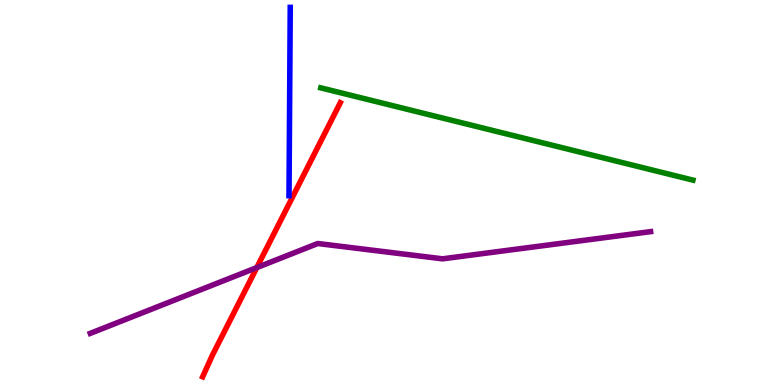[{'lines': ['blue', 'red'], 'intersections': []}, {'lines': ['green', 'red'], 'intersections': []}, {'lines': ['purple', 'red'], 'intersections': [{'x': 3.31, 'y': 3.05}]}, {'lines': ['blue', 'green'], 'intersections': []}, {'lines': ['blue', 'purple'], 'intersections': []}, {'lines': ['green', 'purple'], 'intersections': []}]